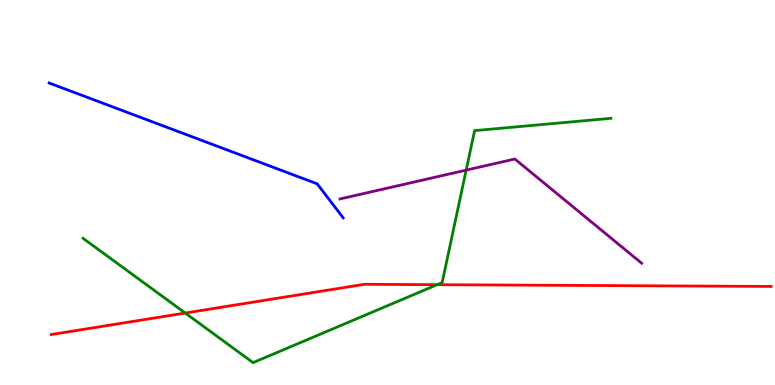[{'lines': ['blue', 'red'], 'intersections': []}, {'lines': ['green', 'red'], 'intersections': [{'x': 2.39, 'y': 1.87}, {'x': 5.64, 'y': 2.61}]}, {'lines': ['purple', 'red'], 'intersections': []}, {'lines': ['blue', 'green'], 'intersections': []}, {'lines': ['blue', 'purple'], 'intersections': []}, {'lines': ['green', 'purple'], 'intersections': [{'x': 6.02, 'y': 5.58}]}]